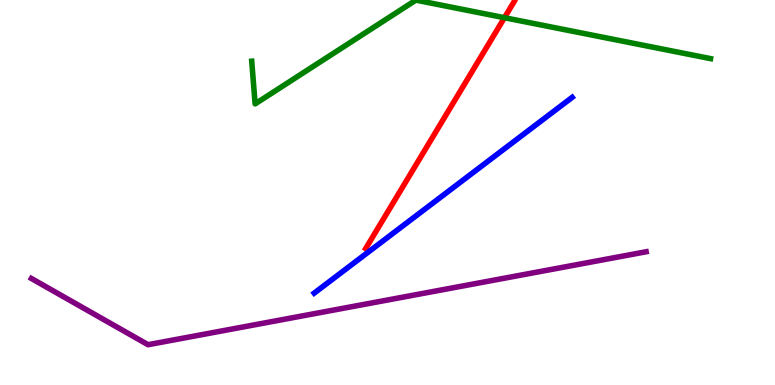[{'lines': ['blue', 'red'], 'intersections': []}, {'lines': ['green', 'red'], 'intersections': [{'x': 6.51, 'y': 9.54}]}, {'lines': ['purple', 'red'], 'intersections': []}, {'lines': ['blue', 'green'], 'intersections': []}, {'lines': ['blue', 'purple'], 'intersections': []}, {'lines': ['green', 'purple'], 'intersections': []}]